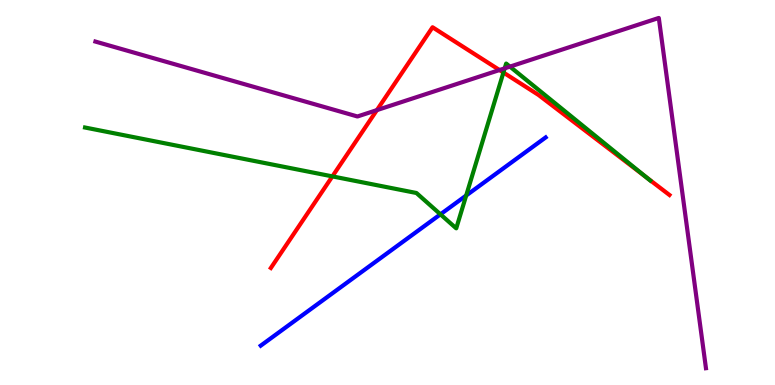[{'lines': ['blue', 'red'], 'intersections': []}, {'lines': ['green', 'red'], 'intersections': [{'x': 4.29, 'y': 5.42}, {'x': 6.5, 'y': 8.12}, {'x': 8.34, 'y': 5.4}]}, {'lines': ['purple', 'red'], 'intersections': [{'x': 4.86, 'y': 7.14}, {'x': 6.45, 'y': 8.18}]}, {'lines': ['blue', 'green'], 'intersections': [{'x': 5.68, 'y': 4.43}, {'x': 6.02, 'y': 4.92}]}, {'lines': ['blue', 'purple'], 'intersections': []}, {'lines': ['green', 'purple'], 'intersections': [{'x': 6.51, 'y': 8.23}, {'x': 6.58, 'y': 8.27}]}]